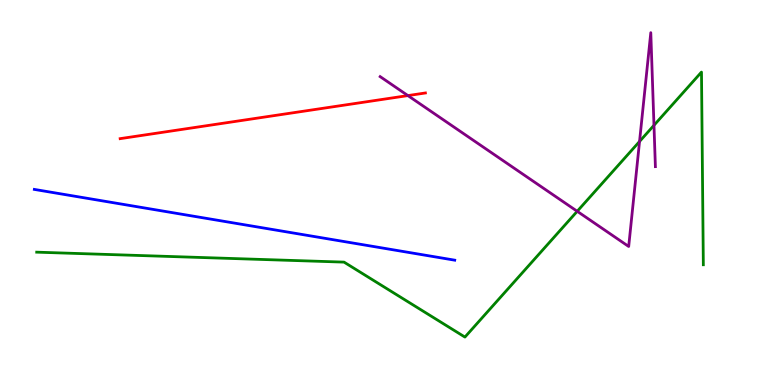[{'lines': ['blue', 'red'], 'intersections': []}, {'lines': ['green', 'red'], 'intersections': []}, {'lines': ['purple', 'red'], 'intersections': [{'x': 5.26, 'y': 7.52}]}, {'lines': ['blue', 'green'], 'intersections': []}, {'lines': ['blue', 'purple'], 'intersections': []}, {'lines': ['green', 'purple'], 'intersections': [{'x': 7.45, 'y': 4.51}, {'x': 8.25, 'y': 6.33}, {'x': 8.44, 'y': 6.75}]}]